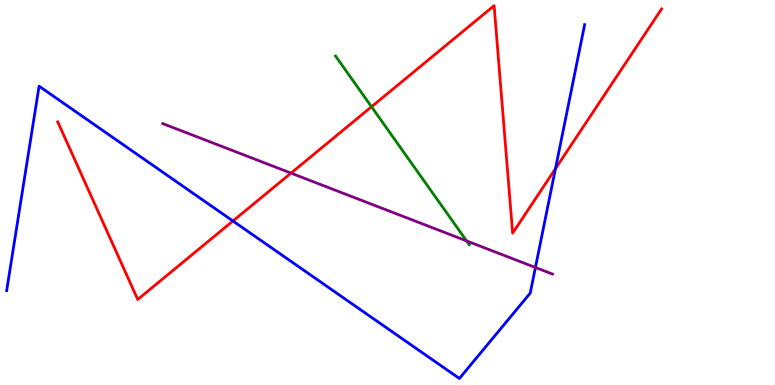[{'lines': ['blue', 'red'], 'intersections': [{'x': 3.01, 'y': 4.26}, {'x': 7.17, 'y': 5.62}]}, {'lines': ['green', 'red'], 'intersections': [{'x': 4.79, 'y': 7.23}]}, {'lines': ['purple', 'red'], 'intersections': [{'x': 3.75, 'y': 5.5}]}, {'lines': ['blue', 'green'], 'intersections': []}, {'lines': ['blue', 'purple'], 'intersections': [{'x': 6.91, 'y': 3.05}]}, {'lines': ['green', 'purple'], 'intersections': [{'x': 6.02, 'y': 3.74}]}]